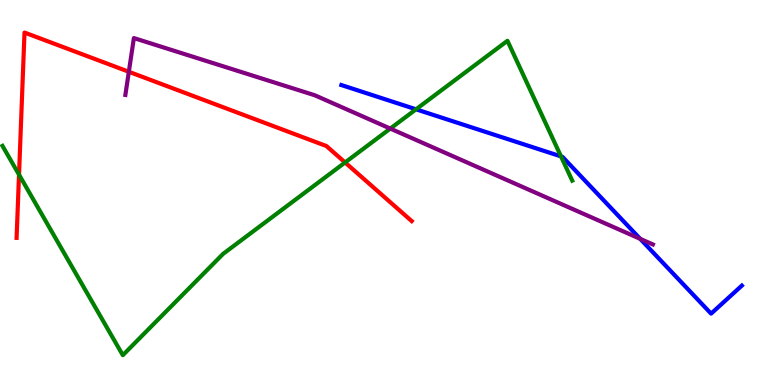[{'lines': ['blue', 'red'], 'intersections': []}, {'lines': ['green', 'red'], 'intersections': [{'x': 0.246, 'y': 5.46}, {'x': 4.45, 'y': 5.78}]}, {'lines': ['purple', 'red'], 'intersections': [{'x': 1.66, 'y': 8.14}]}, {'lines': ['blue', 'green'], 'intersections': [{'x': 5.37, 'y': 7.16}, {'x': 7.24, 'y': 5.94}]}, {'lines': ['blue', 'purple'], 'intersections': [{'x': 8.26, 'y': 3.8}]}, {'lines': ['green', 'purple'], 'intersections': [{'x': 5.04, 'y': 6.66}]}]